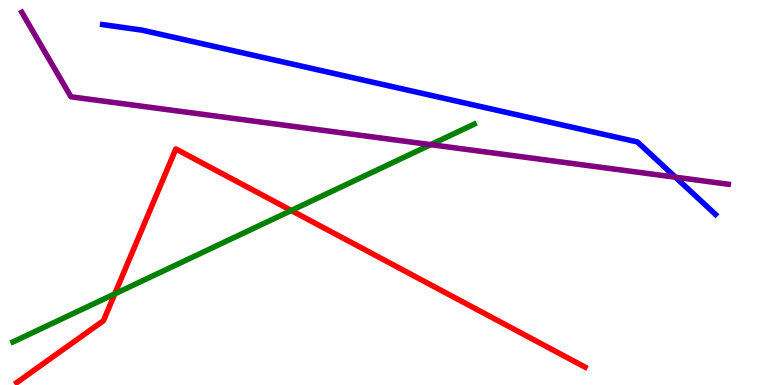[{'lines': ['blue', 'red'], 'intersections': []}, {'lines': ['green', 'red'], 'intersections': [{'x': 1.48, 'y': 2.37}, {'x': 3.76, 'y': 4.53}]}, {'lines': ['purple', 'red'], 'intersections': []}, {'lines': ['blue', 'green'], 'intersections': []}, {'lines': ['blue', 'purple'], 'intersections': [{'x': 8.72, 'y': 5.4}]}, {'lines': ['green', 'purple'], 'intersections': [{'x': 5.56, 'y': 6.24}]}]